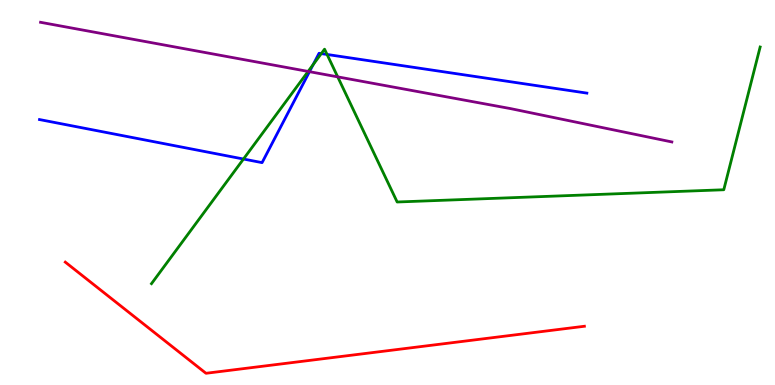[{'lines': ['blue', 'red'], 'intersections': []}, {'lines': ['green', 'red'], 'intersections': []}, {'lines': ['purple', 'red'], 'intersections': []}, {'lines': ['blue', 'green'], 'intersections': [{'x': 3.14, 'y': 5.87}, {'x': 4.04, 'y': 8.32}, {'x': 4.15, 'y': 8.61}, {'x': 4.22, 'y': 8.59}]}, {'lines': ['blue', 'purple'], 'intersections': [{'x': 3.99, 'y': 8.14}]}, {'lines': ['green', 'purple'], 'intersections': [{'x': 3.98, 'y': 8.14}, {'x': 4.36, 'y': 8.0}]}]